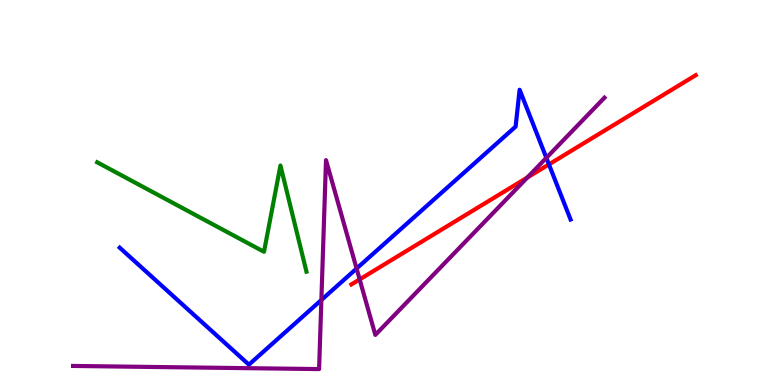[{'lines': ['blue', 'red'], 'intersections': [{'x': 7.08, 'y': 5.73}]}, {'lines': ['green', 'red'], 'intersections': []}, {'lines': ['purple', 'red'], 'intersections': [{'x': 4.64, 'y': 2.74}, {'x': 6.81, 'y': 5.39}]}, {'lines': ['blue', 'green'], 'intersections': []}, {'lines': ['blue', 'purple'], 'intersections': [{'x': 4.15, 'y': 2.21}, {'x': 4.6, 'y': 3.02}, {'x': 7.05, 'y': 5.9}]}, {'lines': ['green', 'purple'], 'intersections': []}]